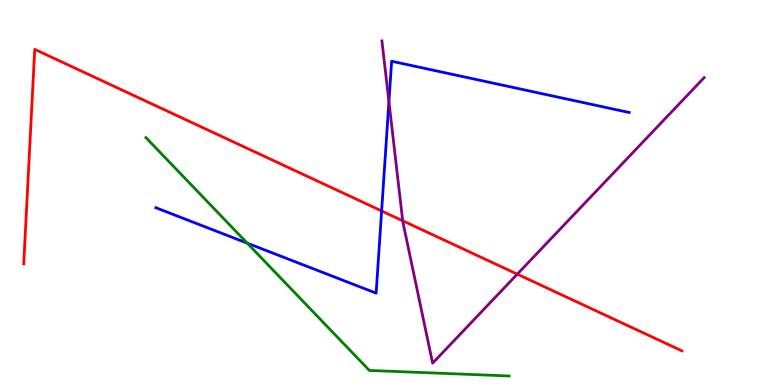[{'lines': ['blue', 'red'], 'intersections': [{'x': 4.92, 'y': 4.52}]}, {'lines': ['green', 'red'], 'intersections': []}, {'lines': ['purple', 'red'], 'intersections': [{'x': 5.2, 'y': 4.27}, {'x': 6.67, 'y': 2.88}]}, {'lines': ['blue', 'green'], 'intersections': [{'x': 3.19, 'y': 3.68}]}, {'lines': ['blue', 'purple'], 'intersections': [{'x': 5.02, 'y': 7.36}]}, {'lines': ['green', 'purple'], 'intersections': []}]